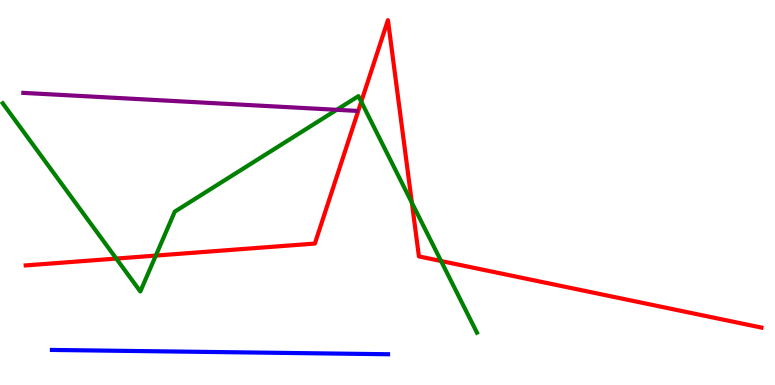[{'lines': ['blue', 'red'], 'intersections': []}, {'lines': ['green', 'red'], 'intersections': [{'x': 1.5, 'y': 3.28}, {'x': 2.01, 'y': 3.36}, {'x': 4.66, 'y': 7.36}, {'x': 5.31, 'y': 4.73}, {'x': 5.69, 'y': 3.22}]}, {'lines': ['purple', 'red'], 'intersections': []}, {'lines': ['blue', 'green'], 'intersections': []}, {'lines': ['blue', 'purple'], 'intersections': []}, {'lines': ['green', 'purple'], 'intersections': [{'x': 4.34, 'y': 7.15}]}]